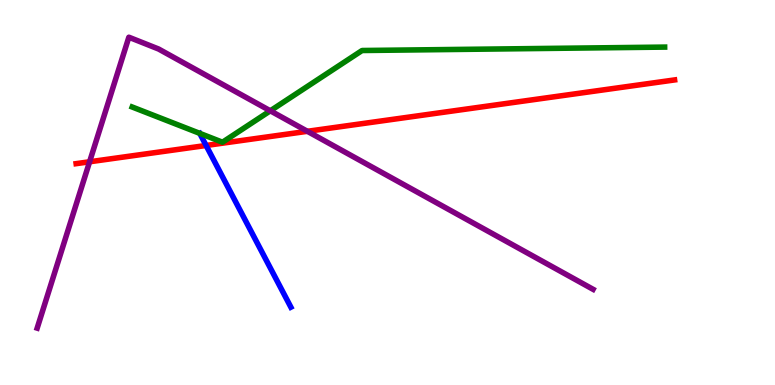[{'lines': ['blue', 'red'], 'intersections': [{'x': 2.66, 'y': 6.22}]}, {'lines': ['green', 'red'], 'intersections': []}, {'lines': ['purple', 'red'], 'intersections': [{'x': 1.16, 'y': 5.8}, {'x': 3.97, 'y': 6.59}]}, {'lines': ['blue', 'green'], 'intersections': []}, {'lines': ['blue', 'purple'], 'intersections': []}, {'lines': ['green', 'purple'], 'intersections': [{'x': 3.49, 'y': 7.12}]}]